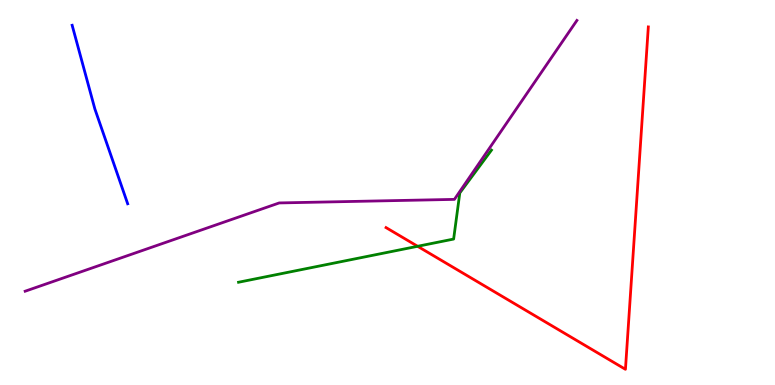[{'lines': ['blue', 'red'], 'intersections': []}, {'lines': ['green', 'red'], 'intersections': [{'x': 5.39, 'y': 3.6}]}, {'lines': ['purple', 'red'], 'intersections': []}, {'lines': ['blue', 'green'], 'intersections': []}, {'lines': ['blue', 'purple'], 'intersections': []}, {'lines': ['green', 'purple'], 'intersections': []}]